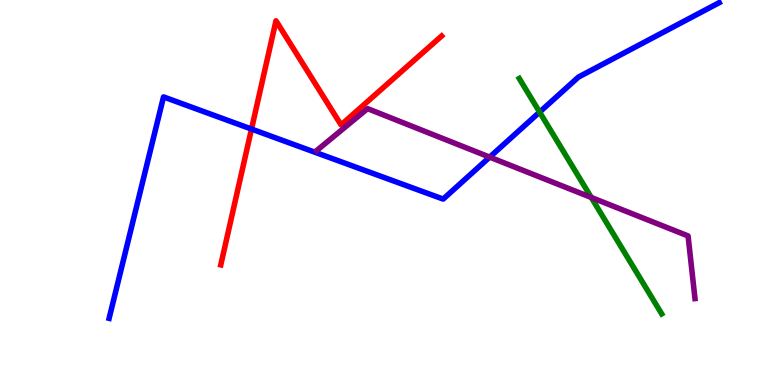[{'lines': ['blue', 'red'], 'intersections': [{'x': 3.25, 'y': 6.65}]}, {'lines': ['green', 'red'], 'intersections': []}, {'lines': ['purple', 'red'], 'intersections': []}, {'lines': ['blue', 'green'], 'intersections': [{'x': 6.96, 'y': 7.09}]}, {'lines': ['blue', 'purple'], 'intersections': [{'x': 6.32, 'y': 5.92}]}, {'lines': ['green', 'purple'], 'intersections': [{'x': 7.63, 'y': 4.87}]}]